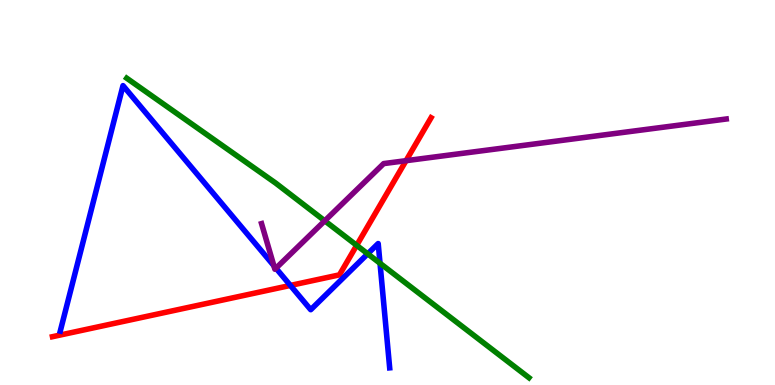[{'lines': ['blue', 'red'], 'intersections': [{'x': 3.75, 'y': 2.59}]}, {'lines': ['green', 'red'], 'intersections': [{'x': 4.6, 'y': 3.63}]}, {'lines': ['purple', 'red'], 'intersections': [{'x': 5.24, 'y': 5.83}]}, {'lines': ['blue', 'green'], 'intersections': [{'x': 4.74, 'y': 3.41}, {'x': 4.9, 'y': 3.16}]}, {'lines': ['blue', 'purple'], 'intersections': [{'x': 3.53, 'y': 3.1}, {'x': 3.56, 'y': 3.03}]}, {'lines': ['green', 'purple'], 'intersections': [{'x': 4.19, 'y': 4.26}]}]